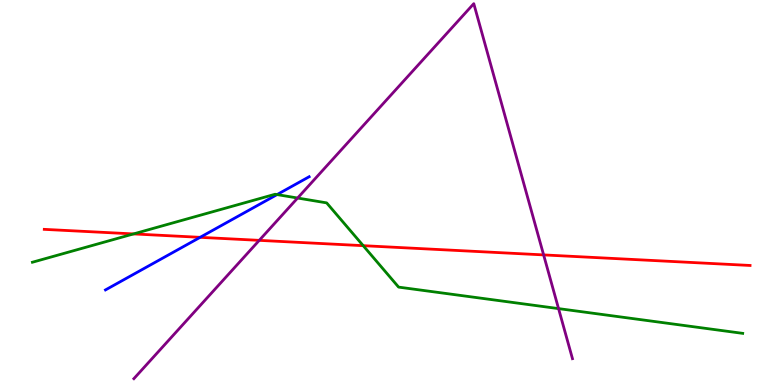[{'lines': ['blue', 'red'], 'intersections': [{'x': 2.58, 'y': 3.84}]}, {'lines': ['green', 'red'], 'intersections': [{'x': 1.72, 'y': 3.92}, {'x': 4.69, 'y': 3.62}]}, {'lines': ['purple', 'red'], 'intersections': [{'x': 3.35, 'y': 3.76}, {'x': 7.01, 'y': 3.38}]}, {'lines': ['blue', 'green'], 'intersections': [{'x': 3.57, 'y': 4.95}]}, {'lines': ['blue', 'purple'], 'intersections': []}, {'lines': ['green', 'purple'], 'intersections': [{'x': 3.84, 'y': 4.86}, {'x': 7.21, 'y': 1.98}]}]